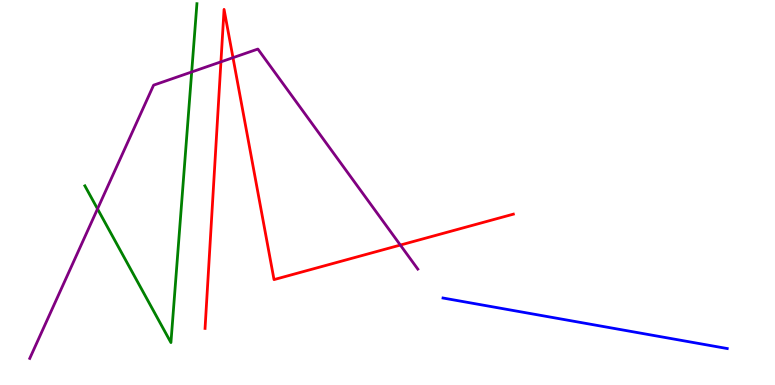[{'lines': ['blue', 'red'], 'intersections': []}, {'lines': ['green', 'red'], 'intersections': []}, {'lines': ['purple', 'red'], 'intersections': [{'x': 2.85, 'y': 8.39}, {'x': 3.01, 'y': 8.5}, {'x': 5.17, 'y': 3.63}]}, {'lines': ['blue', 'green'], 'intersections': []}, {'lines': ['blue', 'purple'], 'intersections': []}, {'lines': ['green', 'purple'], 'intersections': [{'x': 1.26, 'y': 4.57}, {'x': 2.47, 'y': 8.13}]}]